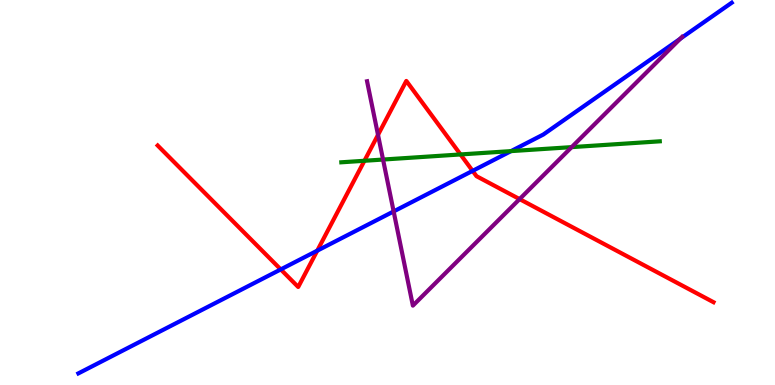[{'lines': ['blue', 'red'], 'intersections': [{'x': 3.62, 'y': 3.0}, {'x': 4.09, 'y': 3.49}, {'x': 6.1, 'y': 5.56}]}, {'lines': ['green', 'red'], 'intersections': [{'x': 4.7, 'y': 5.82}, {'x': 5.94, 'y': 5.99}]}, {'lines': ['purple', 'red'], 'intersections': [{'x': 4.88, 'y': 6.5}, {'x': 6.7, 'y': 4.83}]}, {'lines': ['blue', 'green'], 'intersections': [{'x': 6.59, 'y': 6.07}]}, {'lines': ['blue', 'purple'], 'intersections': [{'x': 5.08, 'y': 4.51}, {'x': 8.78, 'y': 8.99}]}, {'lines': ['green', 'purple'], 'intersections': [{'x': 4.94, 'y': 5.86}, {'x': 7.38, 'y': 6.18}]}]